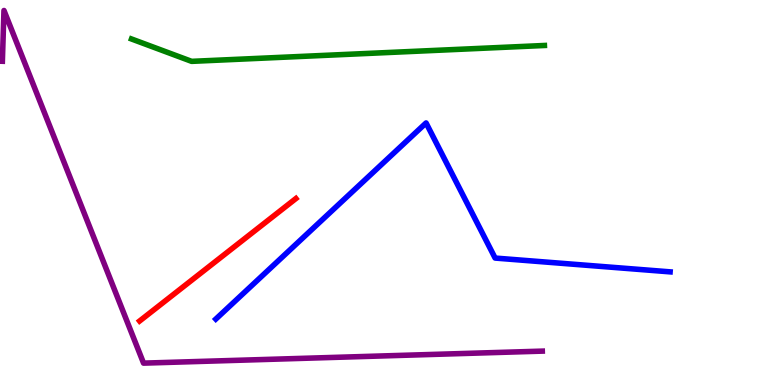[{'lines': ['blue', 'red'], 'intersections': []}, {'lines': ['green', 'red'], 'intersections': []}, {'lines': ['purple', 'red'], 'intersections': []}, {'lines': ['blue', 'green'], 'intersections': []}, {'lines': ['blue', 'purple'], 'intersections': []}, {'lines': ['green', 'purple'], 'intersections': []}]